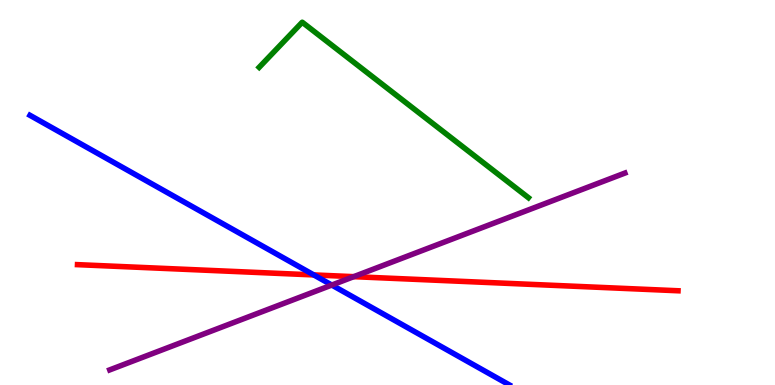[{'lines': ['blue', 'red'], 'intersections': [{'x': 4.05, 'y': 2.86}]}, {'lines': ['green', 'red'], 'intersections': []}, {'lines': ['purple', 'red'], 'intersections': [{'x': 4.56, 'y': 2.81}]}, {'lines': ['blue', 'green'], 'intersections': []}, {'lines': ['blue', 'purple'], 'intersections': [{'x': 4.28, 'y': 2.6}]}, {'lines': ['green', 'purple'], 'intersections': []}]